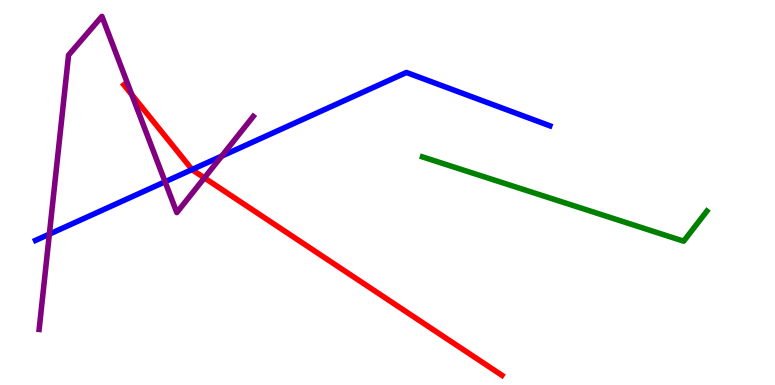[{'lines': ['blue', 'red'], 'intersections': [{'x': 2.48, 'y': 5.6}]}, {'lines': ['green', 'red'], 'intersections': []}, {'lines': ['purple', 'red'], 'intersections': [{'x': 1.7, 'y': 7.54}, {'x': 2.64, 'y': 5.38}]}, {'lines': ['blue', 'green'], 'intersections': []}, {'lines': ['blue', 'purple'], 'intersections': [{'x': 0.637, 'y': 3.92}, {'x': 2.13, 'y': 5.28}, {'x': 2.86, 'y': 5.94}]}, {'lines': ['green', 'purple'], 'intersections': []}]